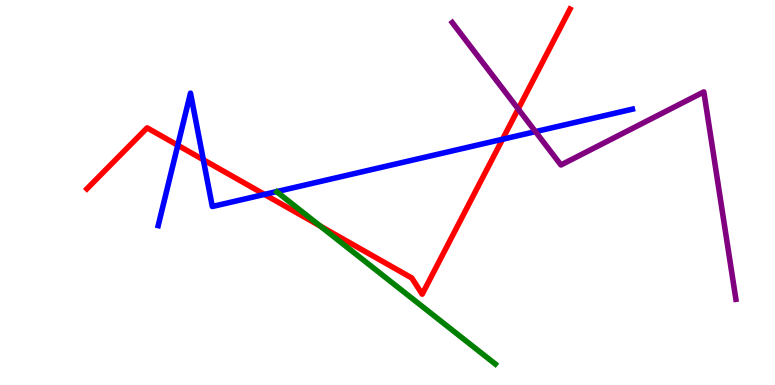[{'lines': ['blue', 'red'], 'intersections': [{'x': 2.29, 'y': 6.23}, {'x': 2.62, 'y': 5.85}, {'x': 3.41, 'y': 4.95}, {'x': 6.48, 'y': 6.38}]}, {'lines': ['green', 'red'], 'intersections': [{'x': 4.13, 'y': 4.13}]}, {'lines': ['purple', 'red'], 'intersections': [{'x': 6.69, 'y': 7.17}]}, {'lines': ['blue', 'green'], 'intersections': []}, {'lines': ['blue', 'purple'], 'intersections': [{'x': 6.91, 'y': 6.58}]}, {'lines': ['green', 'purple'], 'intersections': []}]